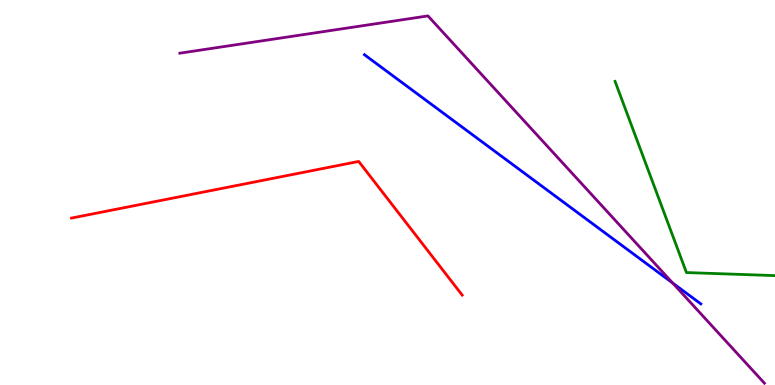[{'lines': ['blue', 'red'], 'intersections': []}, {'lines': ['green', 'red'], 'intersections': []}, {'lines': ['purple', 'red'], 'intersections': []}, {'lines': ['blue', 'green'], 'intersections': []}, {'lines': ['blue', 'purple'], 'intersections': [{'x': 8.68, 'y': 2.65}]}, {'lines': ['green', 'purple'], 'intersections': []}]